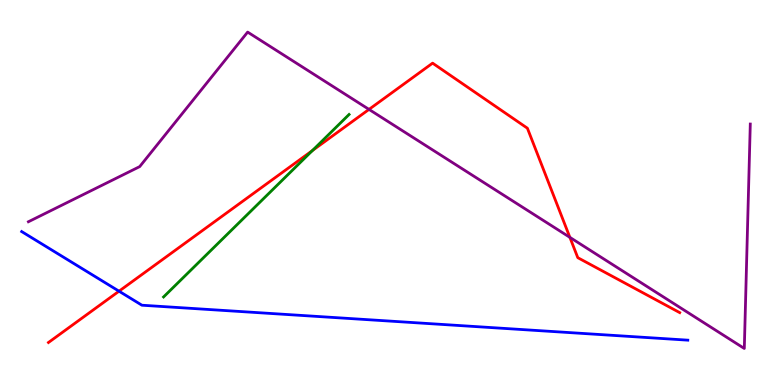[{'lines': ['blue', 'red'], 'intersections': [{'x': 1.54, 'y': 2.44}]}, {'lines': ['green', 'red'], 'intersections': [{'x': 4.03, 'y': 6.09}]}, {'lines': ['purple', 'red'], 'intersections': [{'x': 4.76, 'y': 7.16}, {'x': 7.35, 'y': 3.83}]}, {'lines': ['blue', 'green'], 'intersections': []}, {'lines': ['blue', 'purple'], 'intersections': []}, {'lines': ['green', 'purple'], 'intersections': []}]